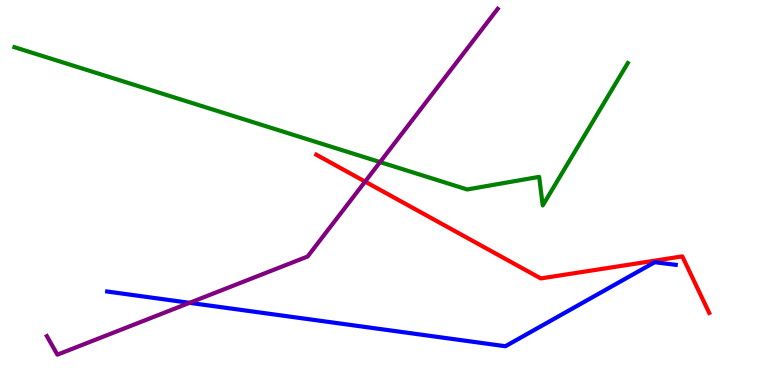[{'lines': ['blue', 'red'], 'intersections': []}, {'lines': ['green', 'red'], 'intersections': []}, {'lines': ['purple', 'red'], 'intersections': [{'x': 4.71, 'y': 5.28}]}, {'lines': ['blue', 'green'], 'intersections': []}, {'lines': ['blue', 'purple'], 'intersections': [{'x': 2.45, 'y': 2.13}]}, {'lines': ['green', 'purple'], 'intersections': [{'x': 4.9, 'y': 5.79}]}]